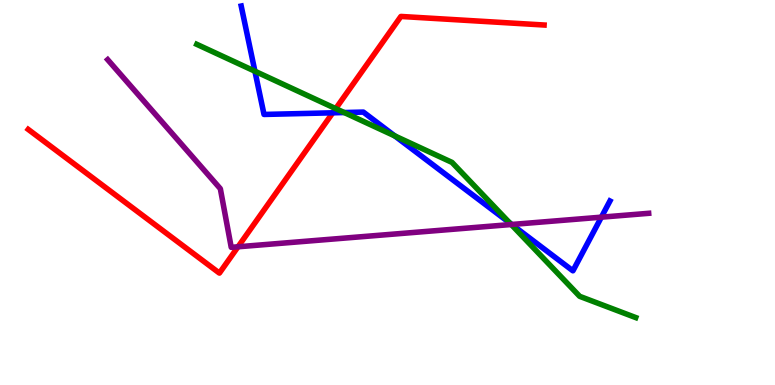[{'lines': ['blue', 'red'], 'intersections': [{'x': 4.29, 'y': 7.07}]}, {'lines': ['green', 'red'], 'intersections': [{'x': 4.33, 'y': 7.18}]}, {'lines': ['purple', 'red'], 'intersections': [{'x': 3.07, 'y': 3.59}]}, {'lines': ['blue', 'green'], 'intersections': [{'x': 3.29, 'y': 8.15}, {'x': 4.44, 'y': 7.08}, {'x': 5.09, 'y': 6.47}, {'x': 6.58, 'y': 4.21}]}, {'lines': ['blue', 'purple'], 'intersections': [{'x': 6.6, 'y': 4.17}, {'x': 7.76, 'y': 4.36}]}, {'lines': ['green', 'purple'], 'intersections': [{'x': 6.6, 'y': 4.17}]}]